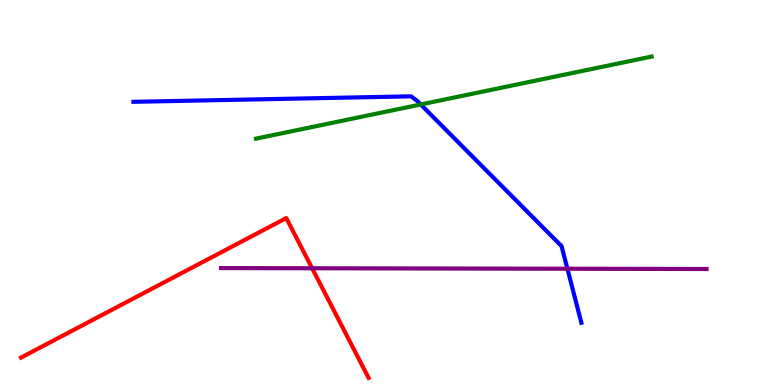[{'lines': ['blue', 'red'], 'intersections': []}, {'lines': ['green', 'red'], 'intersections': []}, {'lines': ['purple', 'red'], 'intersections': [{'x': 4.03, 'y': 3.03}]}, {'lines': ['blue', 'green'], 'intersections': [{'x': 5.43, 'y': 7.29}]}, {'lines': ['blue', 'purple'], 'intersections': [{'x': 7.32, 'y': 3.02}]}, {'lines': ['green', 'purple'], 'intersections': []}]